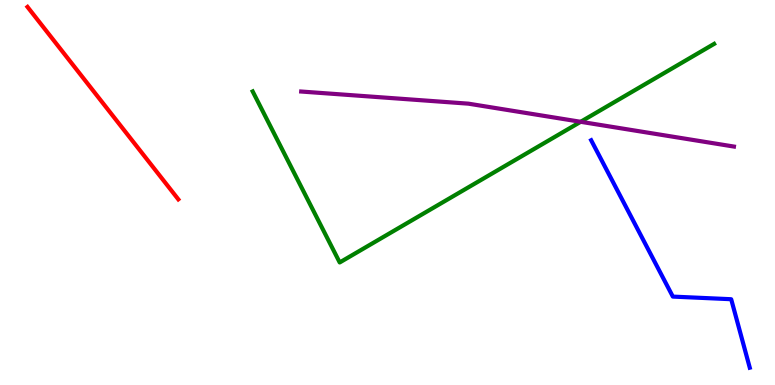[{'lines': ['blue', 'red'], 'intersections': []}, {'lines': ['green', 'red'], 'intersections': []}, {'lines': ['purple', 'red'], 'intersections': []}, {'lines': ['blue', 'green'], 'intersections': []}, {'lines': ['blue', 'purple'], 'intersections': []}, {'lines': ['green', 'purple'], 'intersections': [{'x': 7.49, 'y': 6.84}]}]